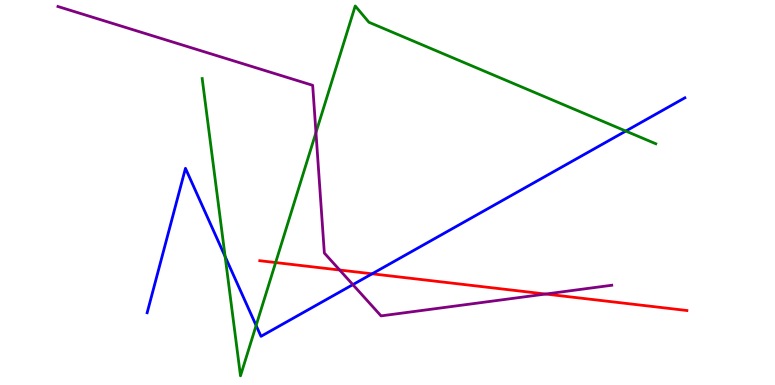[{'lines': ['blue', 'red'], 'intersections': [{'x': 4.8, 'y': 2.89}]}, {'lines': ['green', 'red'], 'intersections': [{'x': 3.56, 'y': 3.18}]}, {'lines': ['purple', 'red'], 'intersections': [{'x': 4.38, 'y': 2.99}, {'x': 7.04, 'y': 2.36}]}, {'lines': ['blue', 'green'], 'intersections': [{'x': 2.9, 'y': 3.34}, {'x': 3.3, 'y': 1.55}, {'x': 8.07, 'y': 6.6}]}, {'lines': ['blue', 'purple'], 'intersections': [{'x': 4.55, 'y': 2.61}]}, {'lines': ['green', 'purple'], 'intersections': [{'x': 4.08, 'y': 6.56}]}]